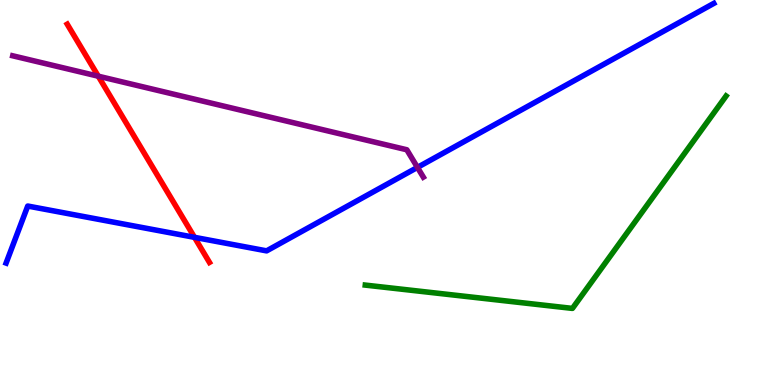[{'lines': ['blue', 'red'], 'intersections': [{'x': 2.51, 'y': 3.84}]}, {'lines': ['green', 'red'], 'intersections': []}, {'lines': ['purple', 'red'], 'intersections': [{'x': 1.27, 'y': 8.02}]}, {'lines': ['blue', 'green'], 'intersections': []}, {'lines': ['blue', 'purple'], 'intersections': [{'x': 5.39, 'y': 5.65}]}, {'lines': ['green', 'purple'], 'intersections': []}]